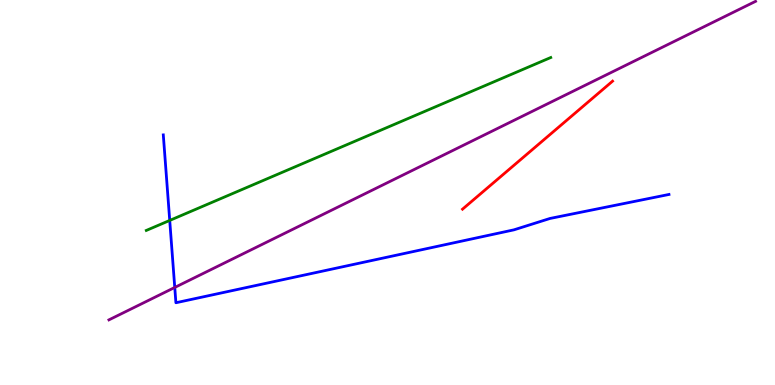[{'lines': ['blue', 'red'], 'intersections': []}, {'lines': ['green', 'red'], 'intersections': []}, {'lines': ['purple', 'red'], 'intersections': []}, {'lines': ['blue', 'green'], 'intersections': [{'x': 2.19, 'y': 4.27}]}, {'lines': ['blue', 'purple'], 'intersections': [{'x': 2.25, 'y': 2.53}]}, {'lines': ['green', 'purple'], 'intersections': []}]